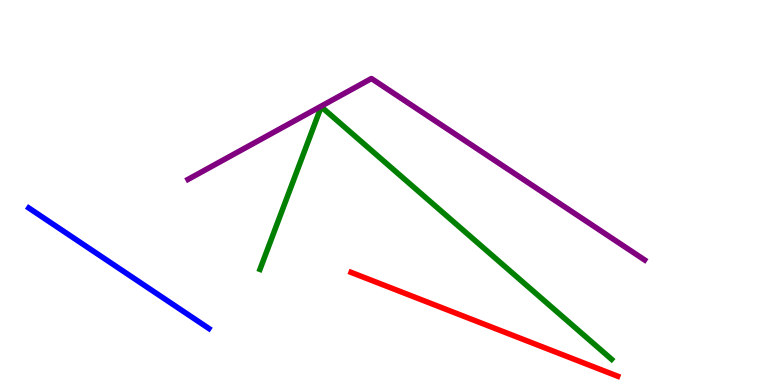[{'lines': ['blue', 'red'], 'intersections': []}, {'lines': ['green', 'red'], 'intersections': []}, {'lines': ['purple', 'red'], 'intersections': []}, {'lines': ['blue', 'green'], 'intersections': []}, {'lines': ['blue', 'purple'], 'intersections': []}, {'lines': ['green', 'purple'], 'intersections': []}]